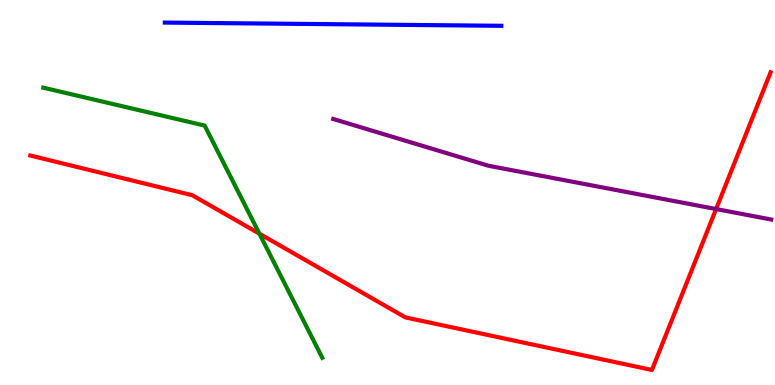[{'lines': ['blue', 'red'], 'intersections': []}, {'lines': ['green', 'red'], 'intersections': [{'x': 3.35, 'y': 3.93}]}, {'lines': ['purple', 'red'], 'intersections': [{'x': 9.24, 'y': 4.57}]}, {'lines': ['blue', 'green'], 'intersections': []}, {'lines': ['blue', 'purple'], 'intersections': []}, {'lines': ['green', 'purple'], 'intersections': []}]